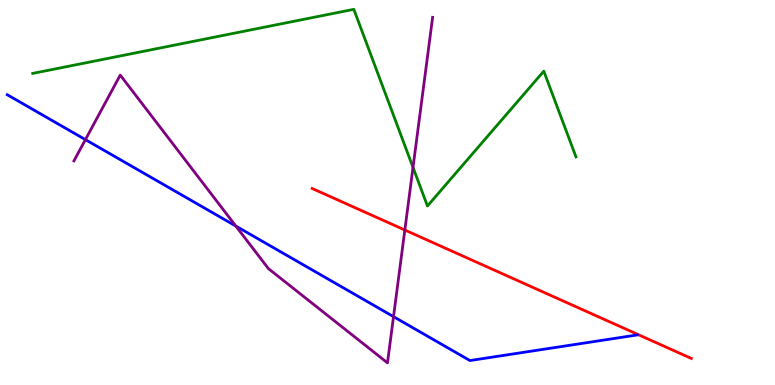[{'lines': ['blue', 'red'], 'intersections': []}, {'lines': ['green', 'red'], 'intersections': []}, {'lines': ['purple', 'red'], 'intersections': [{'x': 5.22, 'y': 4.03}]}, {'lines': ['blue', 'green'], 'intersections': []}, {'lines': ['blue', 'purple'], 'intersections': [{'x': 1.1, 'y': 6.37}, {'x': 3.04, 'y': 4.13}, {'x': 5.08, 'y': 1.78}]}, {'lines': ['green', 'purple'], 'intersections': [{'x': 5.33, 'y': 5.65}]}]